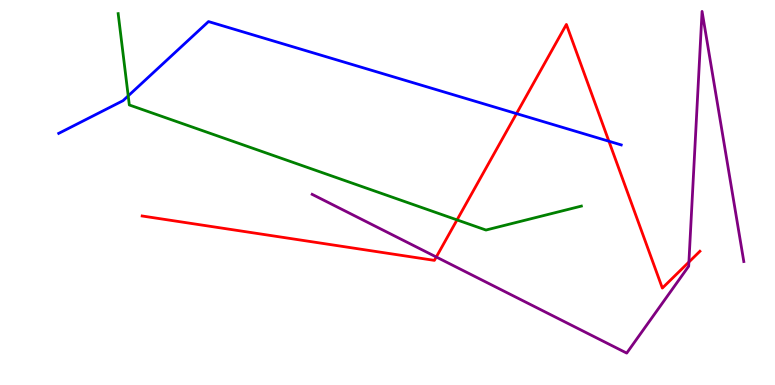[{'lines': ['blue', 'red'], 'intersections': [{'x': 6.66, 'y': 7.05}, {'x': 7.86, 'y': 6.33}]}, {'lines': ['green', 'red'], 'intersections': [{'x': 5.9, 'y': 4.29}]}, {'lines': ['purple', 'red'], 'intersections': [{'x': 5.63, 'y': 3.32}, {'x': 8.89, 'y': 3.19}]}, {'lines': ['blue', 'green'], 'intersections': [{'x': 1.65, 'y': 7.51}]}, {'lines': ['blue', 'purple'], 'intersections': []}, {'lines': ['green', 'purple'], 'intersections': []}]